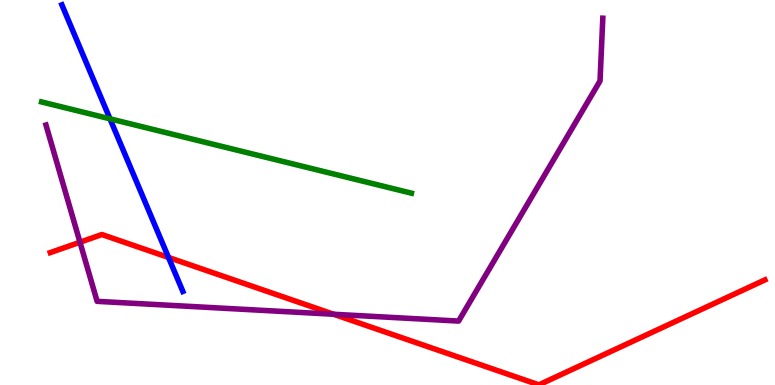[{'lines': ['blue', 'red'], 'intersections': [{'x': 2.17, 'y': 3.31}]}, {'lines': ['green', 'red'], 'intersections': []}, {'lines': ['purple', 'red'], 'intersections': [{'x': 1.03, 'y': 3.71}, {'x': 4.31, 'y': 1.84}]}, {'lines': ['blue', 'green'], 'intersections': [{'x': 1.42, 'y': 6.91}]}, {'lines': ['blue', 'purple'], 'intersections': []}, {'lines': ['green', 'purple'], 'intersections': []}]